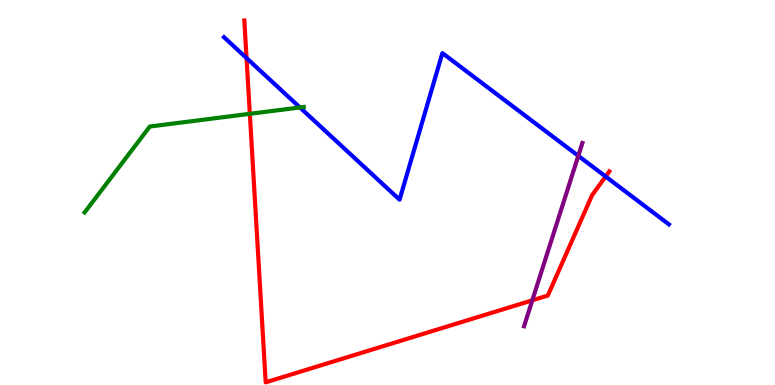[{'lines': ['blue', 'red'], 'intersections': [{'x': 3.18, 'y': 8.49}, {'x': 7.81, 'y': 5.42}]}, {'lines': ['green', 'red'], 'intersections': [{'x': 3.22, 'y': 7.04}]}, {'lines': ['purple', 'red'], 'intersections': [{'x': 6.87, 'y': 2.2}]}, {'lines': ['blue', 'green'], 'intersections': [{'x': 3.87, 'y': 7.21}]}, {'lines': ['blue', 'purple'], 'intersections': [{'x': 7.46, 'y': 5.95}]}, {'lines': ['green', 'purple'], 'intersections': []}]